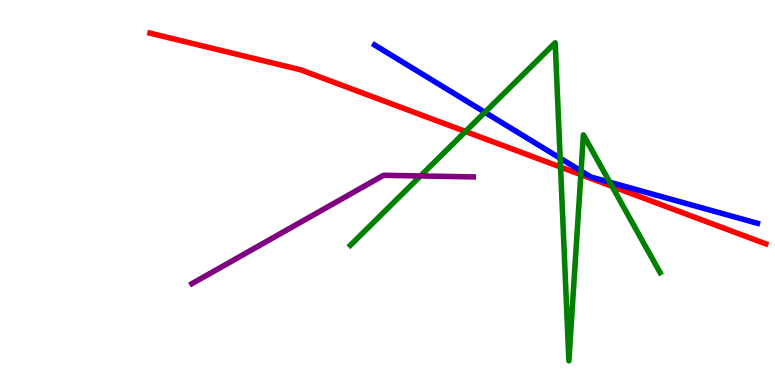[{'lines': ['blue', 'red'], 'intersections': []}, {'lines': ['green', 'red'], 'intersections': [{'x': 6.01, 'y': 6.58}, {'x': 7.23, 'y': 5.66}, {'x': 7.49, 'y': 5.46}, {'x': 7.9, 'y': 5.16}]}, {'lines': ['purple', 'red'], 'intersections': []}, {'lines': ['blue', 'green'], 'intersections': [{'x': 6.26, 'y': 7.08}, {'x': 7.23, 'y': 5.89}, {'x': 7.5, 'y': 5.56}, {'x': 7.87, 'y': 5.27}]}, {'lines': ['blue', 'purple'], 'intersections': []}, {'lines': ['green', 'purple'], 'intersections': [{'x': 5.43, 'y': 5.43}]}]